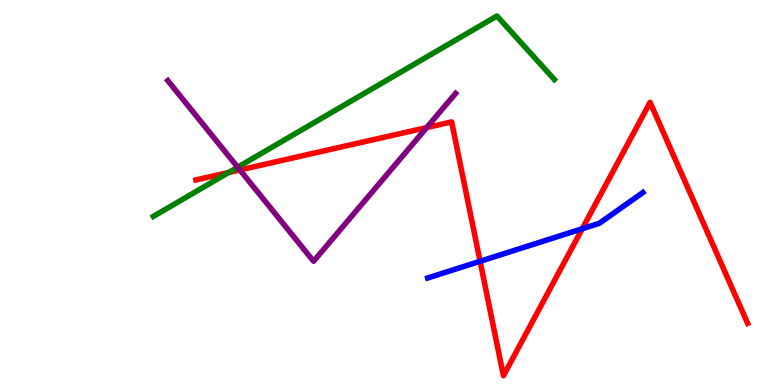[{'lines': ['blue', 'red'], 'intersections': [{'x': 6.19, 'y': 3.21}, {'x': 7.51, 'y': 4.06}]}, {'lines': ['green', 'red'], 'intersections': [{'x': 2.95, 'y': 5.52}]}, {'lines': ['purple', 'red'], 'intersections': [{'x': 3.1, 'y': 5.59}, {'x': 5.51, 'y': 6.69}]}, {'lines': ['blue', 'green'], 'intersections': []}, {'lines': ['blue', 'purple'], 'intersections': []}, {'lines': ['green', 'purple'], 'intersections': [{'x': 3.07, 'y': 5.66}]}]